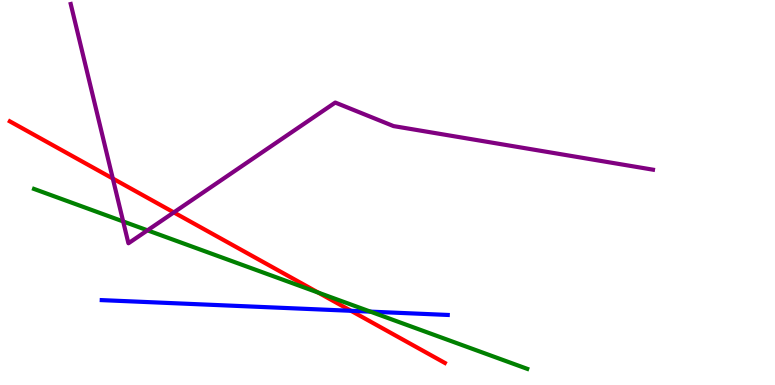[{'lines': ['blue', 'red'], 'intersections': [{'x': 4.53, 'y': 1.93}]}, {'lines': ['green', 'red'], 'intersections': [{'x': 4.11, 'y': 2.4}]}, {'lines': ['purple', 'red'], 'intersections': [{'x': 1.46, 'y': 5.36}, {'x': 2.24, 'y': 4.48}]}, {'lines': ['blue', 'green'], 'intersections': [{'x': 4.78, 'y': 1.91}]}, {'lines': ['blue', 'purple'], 'intersections': []}, {'lines': ['green', 'purple'], 'intersections': [{'x': 1.59, 'y': 4.25}, {'x': 1.9, 'y': 4.02}]}]